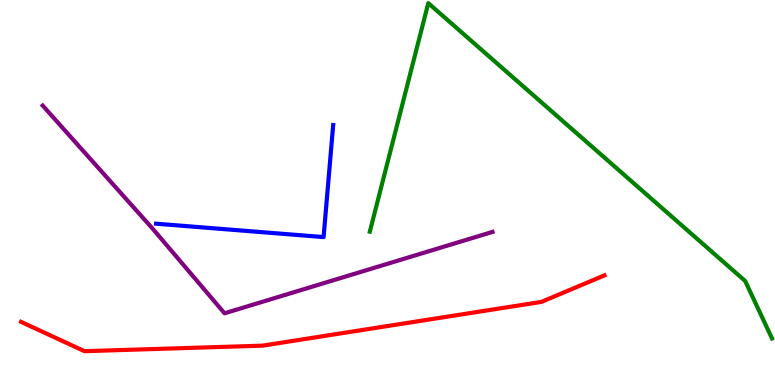[{'lines': ['blue', 'red'], 'intersections': []}, {'lines': ['green', 'red'], 'intersections': []}, {'lines': ['purple', 'red'], 'intersections': []}, {'lines': ['blue', 'green'], 'intersections': []}, {'lines': ['blue', 'purple'], 'intersections': []}, {'lines': ['green', 'purple'], 'intersections': []}]